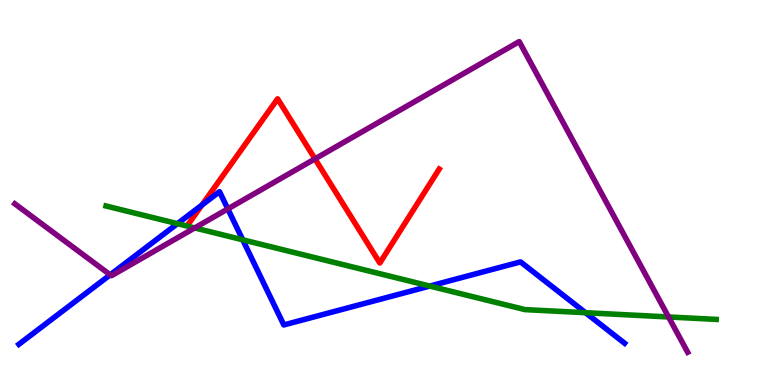[{'lines': ['blue', 'red'], 'intersections': [{'x': 2.61, 'y': 4.68}]}, {'lines': ['green', 'red'], 'intersections': []}, {'lines': ['purple', 'red'], 'intersections': [{'x': 4.06, 'y': 5.87}]}, {'lines': ['blue', 'green'], 'intersections': [{'x': 2.29, 'y': 4.19}, {'x': 3.13, 'y': 3.77}, {'x': 5.55, 'y': 2.57}, {'x': 7.56, 'y': 1.88}]}, {'lines': ['blue', 'purple'], 'intersections': [{'x': 1.42, 'y': 2.86}, {'x': 2.94, 'y': 4.57}]}, {'lines': ['green', 'purple'], 'intersections': [{'x': 2.51, 'y': 4.08}, {'x': 8.63, 'y': 1.77}]}]